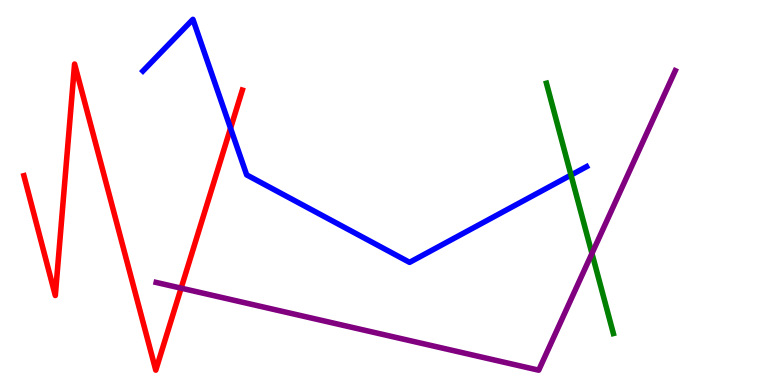[{'lines': ['blue', 'red'], 'intersections': [{'x': 2.97, 'y': 6.67}]}, {'lines': ['green', 'red'], 'intersections': []}, {'lines': ['purple', 'red'], 'intersections': [{'x': 2.34, 'y': 2.52}]}, {'lines': ['blue', 'green'], 'intersections': [{'x': 7.37, 'y': 5.45}]}, {'lines': ['blue', 'purple'], 'intersections': []}, {'lines': ['green', 'purple'], 'intersections': [{'x': 7.64, 'y': 3.42}]}]